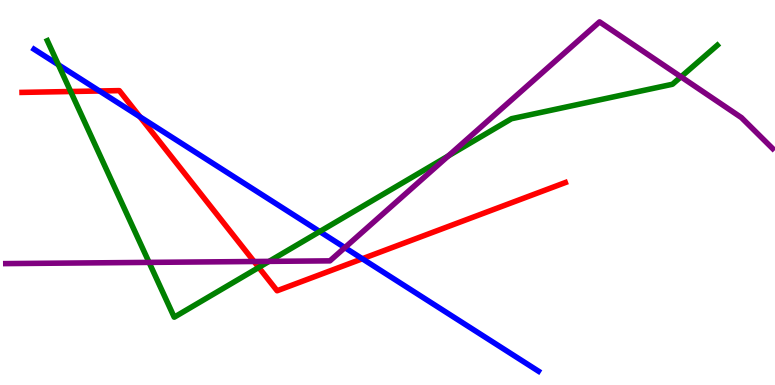[{'lines': ['blue', 'red'], 'intersections': [{'x': 1.28, 'y': 7.64}, {'x': 1.81, 'y': 6.97}, {'x': 4.68, 'y': 3.28}]}, {'lines': ['green', 'red'], 'intersections': [{'x': 0.912, 'y': 7.62}, {'x': 3.34, 'y': 3.05}]}, {'lines': ['purple', 'red'], 'intersections': [{'x': 3.28, 'y': 3.21}]}, {'lines': ['blue', 'green'], 'intersections': [{'x': 0.753, 'y': 8.32}, {'x': 4.13, 'y': 3.99}]}, {'lines': ['blue', 'purple'], 'intersections': [{'x': 4.45, 'y': 3.57}]}, {'lines': ['green', 'purple'], 'intersections': [{'x': 1.92, 'y': 3.18}, {'x': 3.47, 'y': 3.21}, {'x': 5.78, 'y': 5.95}, {'x': 8.79, 'y': 8.0}]}]